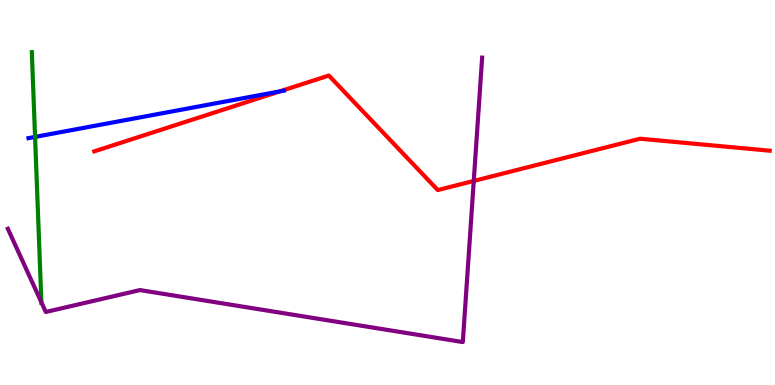[{'lines': ['blue', 'red'], 'intersections': [{'x': 3.61, 'y': 7.63}]}, {'lines': ['green', 'red'], 'intersections': []}, {'lines': ['purple', 'red'], 'intersections': [{'x': 6.11, 'y': 5.3}]}, {'lines': ['blue', 'green'], 'intersections': [{'x': 0.453, 'y': 6.44}]}, {'lines': ['blue', 'purple'], 'intersections': []}, {'lines': ['green', 'purple'], 'intersections': [{'x': 0.534, 'y': 2.15}]}]